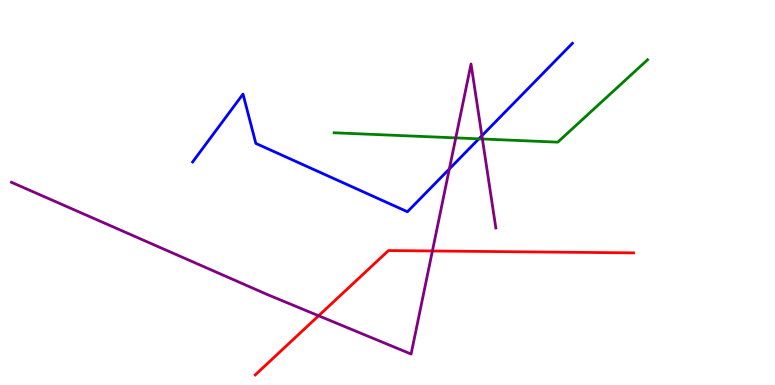[{'lines': ['blue', 'red'], 'intersections': []}, {'lines': ['green', 'red'], 'intersections': []}, {'lines': ['purple', 'red'], 'intersections': [{'x': 4.11, 'y': 1.8}, {'x': 5.58, 'y': 3.48}]}, {'lines': ['blue', 'green'], 'intersections': [{'x': 6.18, 'y': 6.39}]}, {'lines': ['blue', 'purple'], 'intersections': [{'x': 5.8, 'y': 5.61}, {'x': 6.22, 'y': 6.47}]}, {'lines': ['green', 'purple'], 'intersections': [{'x': 5.88, 'y': 6.42}, {'x': 6.22, 'y': 6.39}]}]